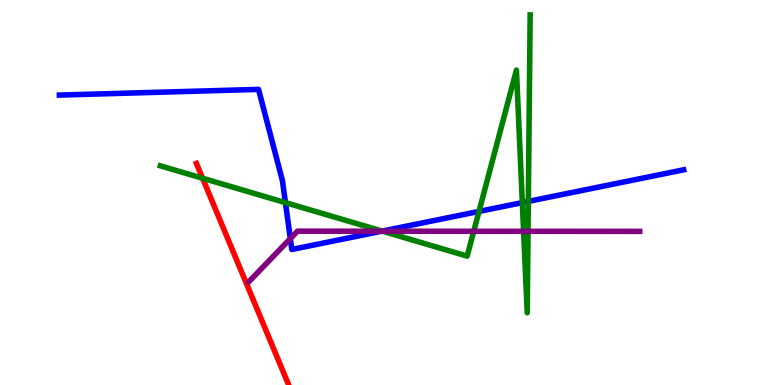[{'lines': ['blue', 'red'], 'intersections': []}, {'lines': ['green', 'red'], 'intersections': [{'x': 2.61, 'y': 5.37}]}, {'lines': ['purple', 'red'], 'intersections': []}, {'lines': ['blue', 'green'], 'intersections': [{'x': 3.68, 'y': 4.74}, {'x': 4.93, 'y': 4.0}, {'x': 6.18, 'y': 4.51}, {'x': 6.74, 'y': 4.74}, {'x': 6.82, 'y': 4.77}]}, {'lines': ['blue', 'purple'], 'intersections': [{'x': 3.75, 'y': 3.8}, {'x': 4.92, 'y': 3.99}]}, {'lines': ['green', 'purple'], 'intersections': [{'x': 4.94, 'y': 3.99}, {'x': 6.11, 'y': 3.99}, {'x': 6.76, 'y': 3.99}, {'x': 6.81, 'y': 3.99}]}]